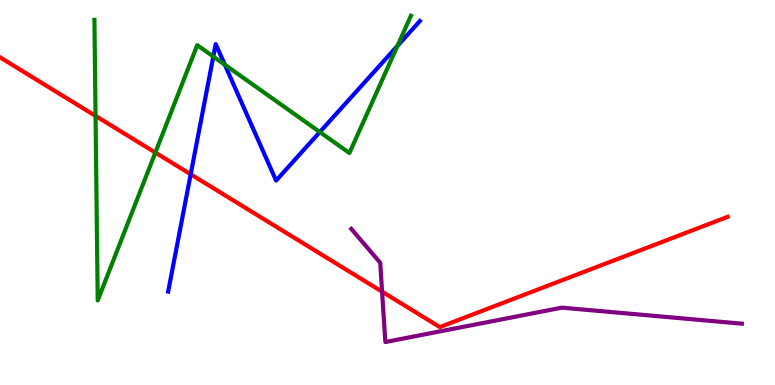[{'lines': ['blue', 'red'], 'intersections': [{'x': 2.46, 'y': 5.47}]}, {'lines': ['green', 'red'], 'intersections': [{'x': 1.23, 'y': 6.99}, {'x': 2.0, 'y': 6.04}]}, {'lines': ['purple', 'red'], 'intersections': [{'x': 4.93, 'y': 2.42}]}, {'lines': ['blue', 'green'], 'intersections': [{'x': 2.75, 'y': 8.53}, {'x': 2.9, 'y': 8.32}, {'x': 4.13, 'y': 6.57}, {'x': 5.13, 'y': 8.81}]}, {'lines': ['blue', 'purple'], 'intersections': []}, {'lines': ['green', 'purple'], 'intersections': []}]